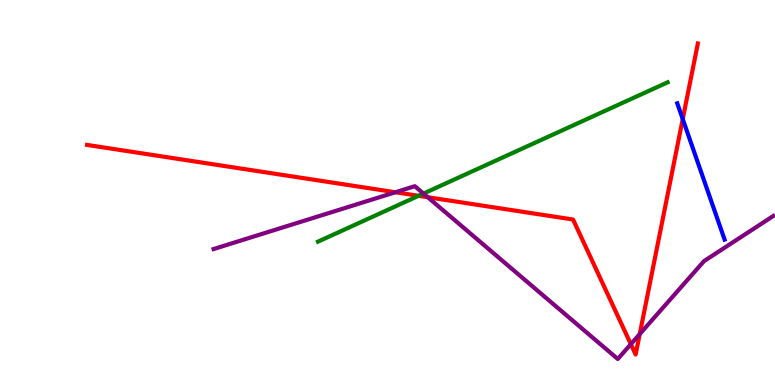[{'lines': ['blue', 'red'], 'intersections': [{'x': 8.81, 'y': 6.91}]}, {'lines': ['green', 'red'], 'intersections': [{'x': 5.4, 'y': 4.91}]}, {'lines': ['purple', 'red'], 'intersections': [{'x': 5.1, 'y': 5.01}, {'x': 5.52, 'y': 4.88}, {'x': 8.14, 'y': 1.06}, {'x': 8.25, 'y': 1.32}]}, {'lines': ['blue', 'green'], 'intersections': []}, {'lines': ['blue', 'purple'], 'intersections': []}, {'lines': ['green', 'purple'], 'intersections': [{'x': 5.46, 'y': 4.97}]}]